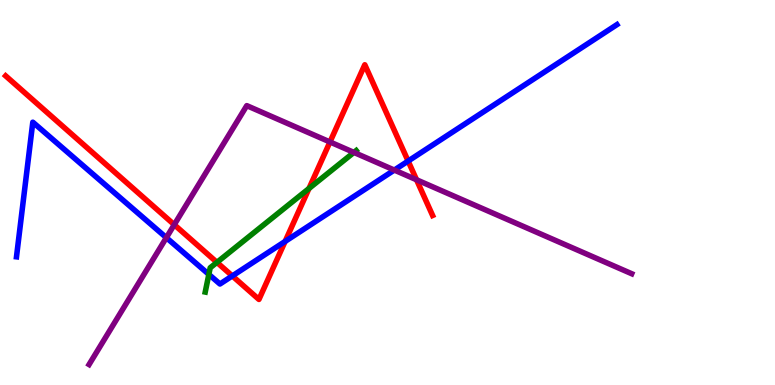[{'lines': ['blue', 'red'], 'intersections': [{'x': 3.0, 'y': 2.83}, {'x': 3.68, 'y': 3.73}, {'x': 5.27, 'y': 5.82}]}, {'lines': ['green', 'red'], 'intersections': [{'x': 2.8, 'y': 3.19}, {'x': 3.99, 'y': 5.1}]}, {'lines': ['purple', 'red'], 'intersections': [{'x': 2.25, 'y': 4.16}, {'x': 4.26, 'y': 6.31}, {'x': 5.37, 'y': 5.33}]}, {'lines': ['blue', 'green'], 'intersections': [{'x': 2.69, 'y': 2.87}]}, {'lines': ['blue', 'purple'], 'intersections': [{'x': 2.15, 'y': 3.83}, {'x': 5.09, 'y': 5.58}]}, {'lines': ['green', 'purple'], 'intersections': [{'x': 4.57, 'y': 6.04}]}]